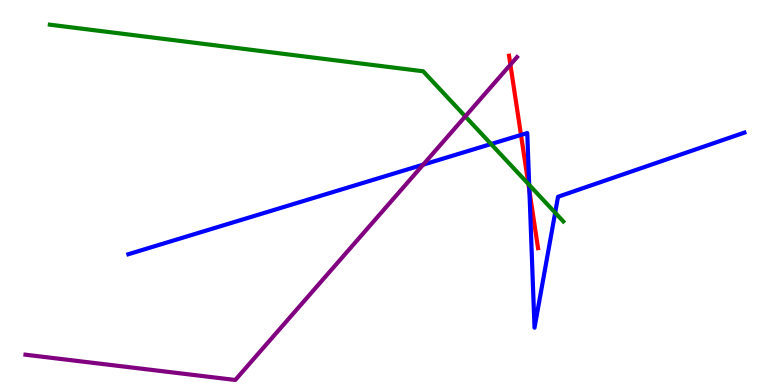[{'lines': ['blue', 'red'], 'intersections': [{'x': 6.72, 'y': 6.5}, {'x': 6.83, 'y': 5.04}]}, {'lines': ['green', 'red'], 'intersections': [{'x': 6.82, 'y': 5.22}]}, {'lines': ['purple', 'red'], 'intersections': [{'x': 6.59, 'y': 8.32}]}, {'lines': ['blue', 'green'], 'intersections': [{'x': 6.34, 'y': 6.26}, {'x': 6.83, 'y': 5.2}, {'x': 7.16, 'y': 4.48}]}, {'lines': ['blue', 'purple'], 'intersections': [{'x': 5.46, 'y': 5.72}]}, {'lines': ['green', 'purple'], 'intersections': [{'x': 6.0, 'y': 6.98}]}]